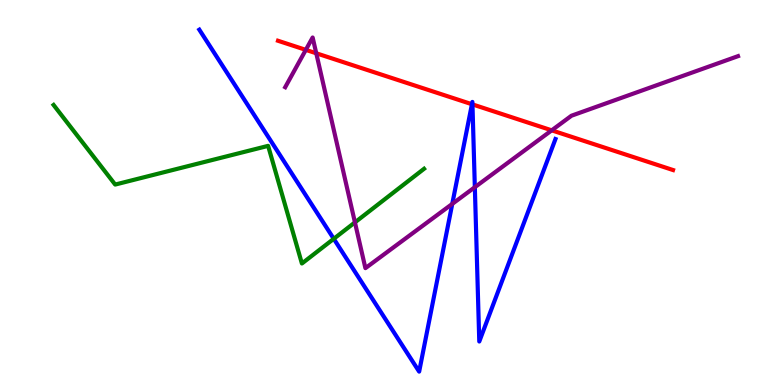[{'lines': ['blue', 'red'], 'intersections': [{'x': 6.09, 'y': 7.29}, {'x': 6.1, 'y': 7.29}]}, {'lines': ['green', 'red'], 'intersections': []}, {'lines': ['purple', 'red'], 'intersections': [{'x': 3.95, 'y': 8.7}, {'x': 4.08, 'y': 8.62}, {'x': 7.12, 'y': 6.61}]}, {'lines': ['blue', 'green'], 'intersections': [{'x': 4.31, 'y': 3.8}]}, {'lines': ['blue', 'purple'], 'intersections': [{'x': 5.84, 'y': 4.7}, {'x': 6.13, 'y': 5.14}]}, {'lines': ['green', 'purple'], 'intersections': [{'x': 4.58, 'y': 4.22}]}]